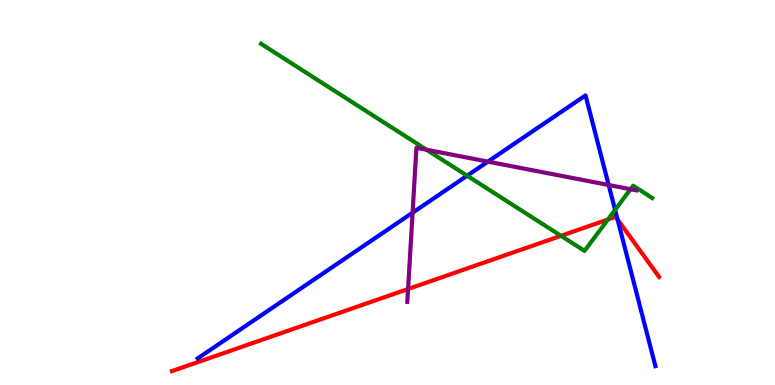[{'lines': ['blue', 'red'], 'intersections': [{'x': 7.97, 'y': 4.3}]}, {'lines': ['green', 'red'], 'intersections': [{'x': 7.24, 'y': 3.87}, {'x': 7.84, 'y': 4.3}]}, {'lines': ['purple', 'red'], 'intersections': [{'x': 5.27, 'y': 2.49}]}, {'lines': ['blue', 'green'], 'intersections': [{'x': 6.03, 'y': 5.44}, {'x': 7.94, 'y': 4.55}]}, {'lines': ['blue', 'purple'], 'intersections': [{'x': 5.32, 'y': 4.48}, {'x': 6.3, 'y': 5.8}, {'x': 7.85, 'y': 5.19}]}, {'lines': ['green', 'purple'], 'intersections': [{'x': 5.5, 'y': 6.11}, {'x': 8.14, 'y': 5.08}]}]